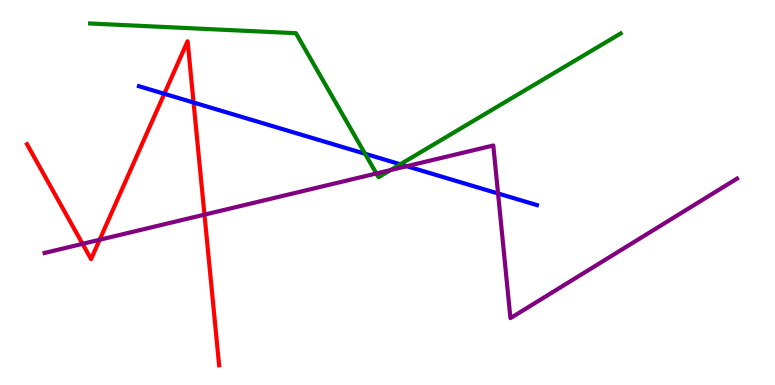[{'lines': ['blue', 'red'], 'intersections': [{'x': 2.12, 'y': 7.56}, {'x': 2.5, 'y': 7.34}]}, {'lines': ['green', 'red'], 'intersections': []}, {'lines': ['purple', 'red'], 'intersections': [{'x': 1.07, 'y': 3.67}, {'x': 1.29, 'y': 3.77}, {'x': 2.64, 'y': 4.42}]}, {'lines': ['blue', 'green'], 'intersections': [{'x': 4.71, 'y': 6.01}, {'x': 5.17, 'y': 5.73}]}, {'lines': ['blue', 'purple'], 'intersections': [{'x': 5.25, 'y': 5.68}, {'x': 6.43, 'y': 4.97}]}, {'lines': ['green', 'purple'], 'intersections': [{'x': 4.86, 'y': 5.49}, {'x': 5.04, 'y': 5.58}]}]